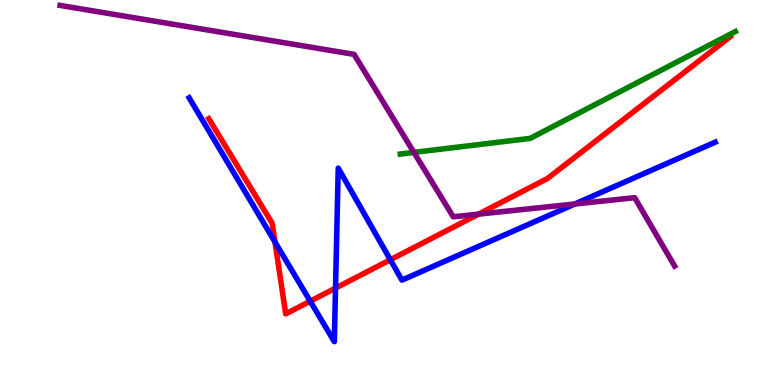[{'lines': ['blue', 'red'], 'intersections': [{'x': 3.55, 'y': 3.71}, {'x': 4.0, 'y': 2.18}, {'x': 4.33, 'y': 2.52}, {'x': 5.04, 'y': 3.25}]}, {'lines': ['green', 'red'], 'intersections': []}, {'lines': ['purple', 'red'], 'intersections': [{'x': 6.17, 'y': 4.44}]}, {'lines': ['blue', 'green'], 'intersections': []}, {'lines': ['blue', 'purple'], 'intersections': [{'x': 7.42, 'y': 4.7}]}, {'lines': ['green', 'purple'], 'intersections': [{'x': 5.34, 'y': 6.04}]}]